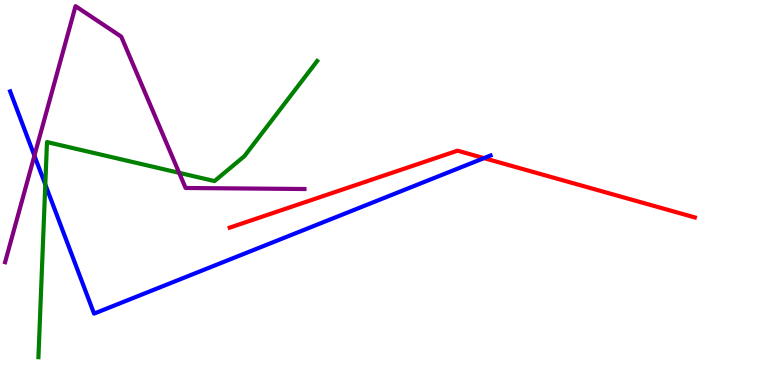[{'lines': ['blue', 'red'], 'intersections': [{'x': 6.24, 'y': 5.89}]}, {'lines': ['green', 'red'], 'intersections': []}, {'lines': ['purple', 'red'], 'intersections': []}, {'lines': ['blue', 'green'], 'intersections': [{'x': 0.585, 'y': 5.21}]}, {'lines': ['blue', 'purple'], 'intersections': [{'x': 0.444, 'y': 5.96}]}, {'lines': ['green', 'purple'], 'intersections': [{'x': 2.31, 'y': 5.51}]}]